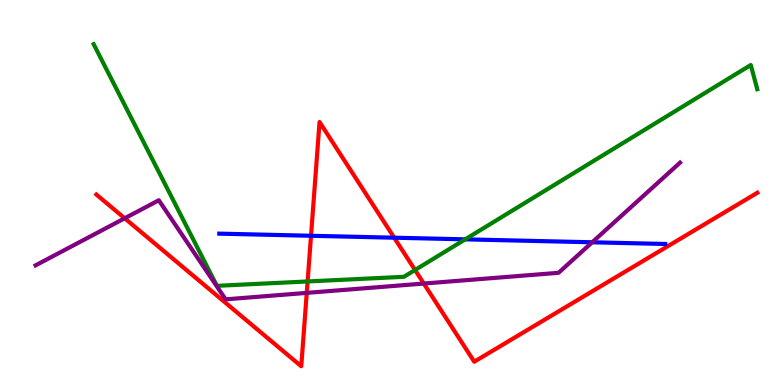[{'lines': ['blue', 'red'], 'intersections': [{'x': 4.01, 'y': 3.88}, {'x': 5.09, 'y': 3.83}]}, {'lines': ['green', 'red'], 'intersections': [{'x': 3.97, 'y': 2.69}, {'x': 5.36, 'y': 2.99}]}, {'lines': ['purple', 'red'], 'intersections': [{'x': 1.61, 'y': 4.33}, {'x': 3.96, 'y': 2.39}, {'x': 5.47, 'y': 2.64}]}, {'lines': ['blue', 'green'], 'intersections': [{'x': 6.0, 'y': 3.78}]}, {'lines': ['blue', 'purple'], 'intersections': [{'x': 7.64, 'y': 3.71}]}, {'lines': ['green', 'purple'], 'intersections': []}]